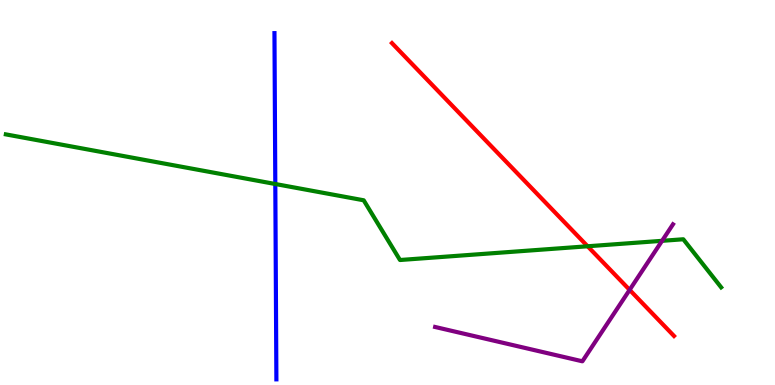[{'lines': ['blue', 'red'], 'intersections': []}, {'lines': ['green', 'red'], 'intersections': [{'x': 7.58, 'y': 3.6}]}, {'lines': ['purple', 'red'], 'intersections': [{'x': 8.12, 'y': 2.47}]}, {'lines': ['blue', 'green'], 'intersections': [{'x': 3.55, 'y': 5.22}]}, {'lines': ['blue', 'purple'], 'intersections': []}, {'lines': ['green', 'purple'], 'intersections': [{'x': 8.54, 'y': 3.74}]}]